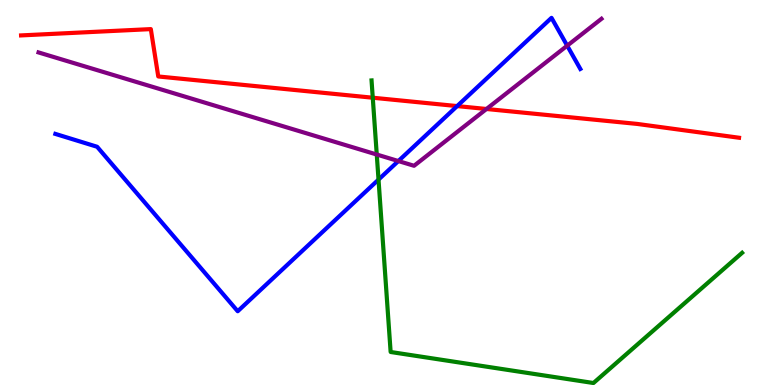[{'lines': ['blue', 'red'], 'intersections': [{'x': 5.9, 'y': 7.24}]}, {'lines': ['green', 'red'], 'intersections': [{'x': 4.81, 'y': 7.46}]}, {'lines': ['purple', 'red'], 'intersections': [{'x': 6.28, 'y': 7.17}]}, {'lines': ['blue', 'green'], 'intersections': [{'x': 4.88, 'y': 5.34}]}, {'lines': ['blue', 'purple'], 'intersections': [{'x': 5.14, 'y': 5.82}, {'x': 7.32, 'y': 8.81}]}, {'lines': ['green', 'purple'], 'intersections': [{'x': 4.86, 'y': 5.99}]}]